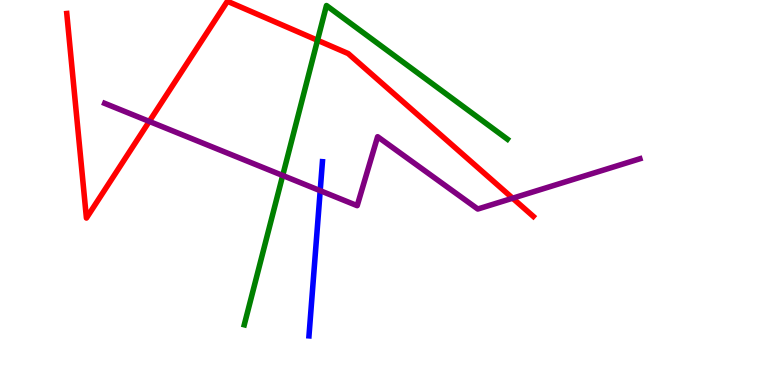[{'lines': ['blue', 'red'], 'intersections': []}, {'lines': ['green', 'red'], 'intersections': [{'x': 4.1, 'y': 8.95}]}, {'lines': ['purple', 'red'], 'intersections': [{'x': 1.93, 'y': 6.85}, {'x': 6.61, 'y': 4.85}]}, {'lines': ['blue', 'green'], 'intersections': []}, {'lines': ['blue', 'purple'], 'intersections': [{'x': 4.13, 'y': 5.05}]}, {'lines': ['green', 'purple'], 'intersections': [{'x': 3.65, 'y': 5.44}]}]